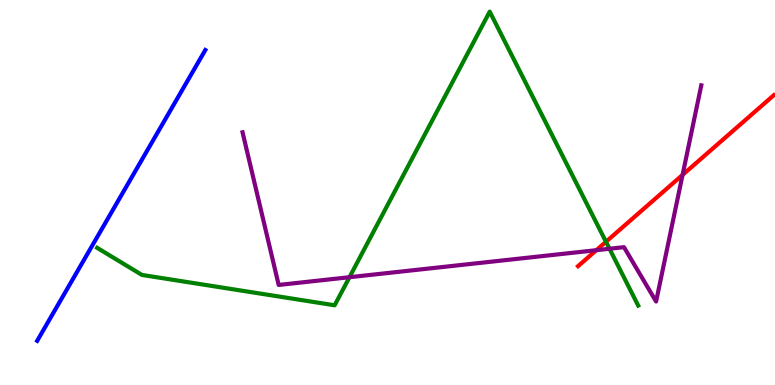[{'lines': ['blue', 'red'], 'intersections': []}, {'lines': ['green', 'red'], 'intersections': [{'x': 7.82, 'y': 3.72}]}, {'lines': ['purple', 'red'], 'intersections': [{'x': 7.69, 'y': 3.5}, {'x': 8.81, 'y': 5.46}]}, {'lines': ['blue', 'green'], 'intersections': []}, {'lines': ['blue', 'purple'], 'intersections': []}, {'lines': ['green', 'purple'], 'intersections': [{'x': 4.51, 'y': 2.8}, {'x': 7.86, 'y': 3.54}]}]